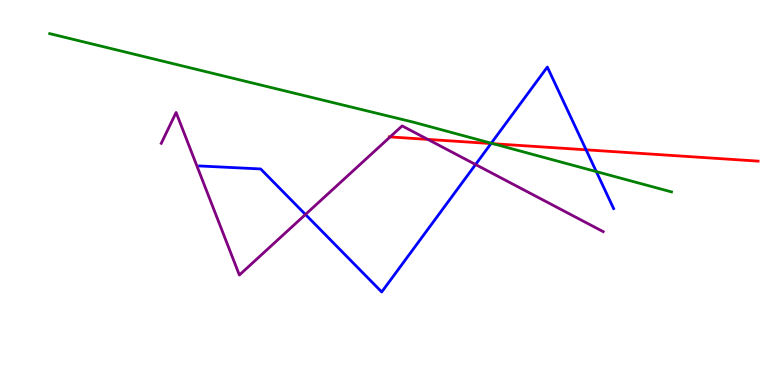[{'lines': ['blue', 'red'], 'intersections': [{'x': 6.34, 'y': 6.27}, {'x': 7.56, 'y': 6.11}]}, {'lines': ['green', 'red'], 'intersections': [{'x': 6.36, 'y': 6.27}]}, {'lines': ['purple', 'red'], 'intersections': [{'x': 5.03, 'y': 6.44}, {'x': 5.52, 'y': 6.38}]}, {'lines': ['blue', 'green'], 'intersections': [{'x': 6.34, 'y': 6.28}, {'x': 7.69, 'y': 5.54}]}, {'lines': ['blue', 'purple'], 'intersections': [{'x': 3.94, 'y': 4.43}, {'x': 6.14, 'y': 5.73}]}, {'lines': ['green', 'purple'], 'intersections': []}]